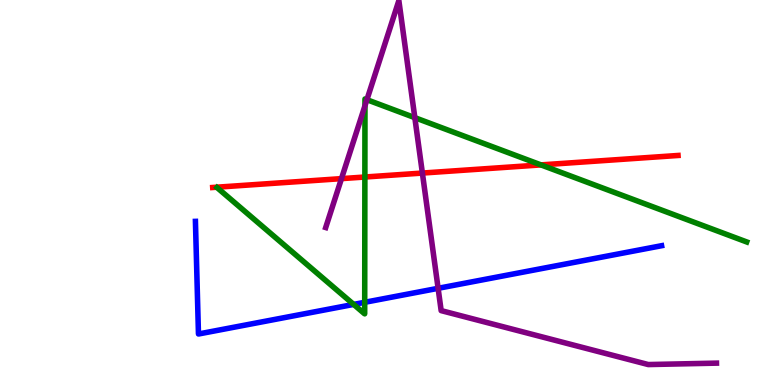[{'lines': ['blue', 'red'], 'intersections': []}, {'lines': ['green', 'red'], 'intersections': [{'x': 4.71, 'y': 5.4}, {'x': 6.98, 'y': 5.72}]}, {'lines': ['purple', 'red'], 'intersections': [{'x': 4.41, 'y': 5.36}, {'x': 5.45, 'y': 5.5}]}, {'lines': ['blue', 'green'], 'intersections': [{'x': 4.56, 'y': 2.09}, {'x': 4.71, 'y': 2.15}]}, {'lines': ['blue', 'purple'], 'intersections': [{'x': 5.65, 'y': 2.51}]}, {'lines': ['green', 'purple'], 'intersections': [{'x': 4.71, 'y': 7.25}, {'x': 4.73, 'y': 7.41}, {'x': 5.35, 'y': 6.94}]}]